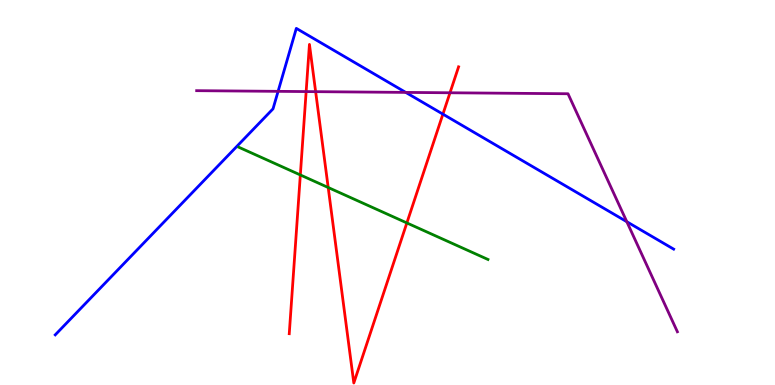[{'lines': ['blue', 'red'], 'intersections': [{'x': 5.72, 'y': 7.04}]}, {'lines': ['green', 'red'], 'intersections': [{'x': 3.88, 'y': 5.46}, {'x': 4.23, 'y': 5.13}, {'x': 5.25, 'y': 4.21}]}, {'lines': ['purple', 'red'], 'intersections': [{'x': 3.95, 'y': 7.62}, {'x': 4.07, 'y': 7.62}, {'x': 5.81, 'y': 7.59}]}, {'lines': ['blue', 'green'], 'intersections': []}, {'lines': ['blue', 'purple'], 'intersections': [{'x': 3.59, 'y': 7.63}, {'x': 5.24, 'y': 7.6}, {'x': 8.09, 'y': 4.24}]}, {'lines': ['green', 'purple'], 'intersections': []}]